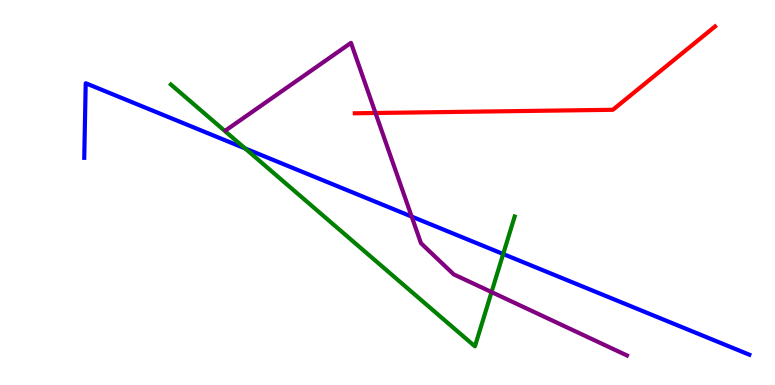[{'lines': ['blue', 'red'], 'intersections': []}, {'lines': ['green', 'red'], 'intersections': []}, {'lines': ['purple', 'red'], 'intersections': [{'x': 4.85, 'y': 7.07}]}, {'lines': ['blue', 'green'], 'intersections': [{'x': 3.16, 'y': 6.14}, {'x': 6.49, 'y': 3.4}]}, {'lines': ['blue', 'purple'], 'intersections': [{'x': 5.31, 'y': 4.37}]}, {'lines': ['green', 'purple'], 'intersections': [{'x': 6.34, 'y': 2.41}]}]